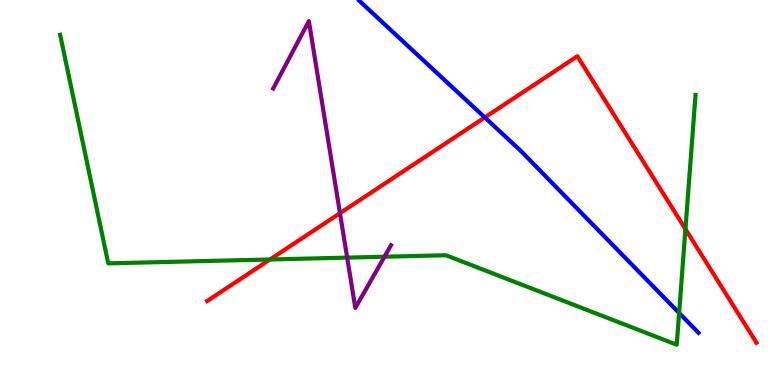[{'lines': ['blue', 'red'], 'intersections': [{'x': 6.26, 'y': 6.95}]}, {'lines': ['green', 'red'], 'intersections': [{'x': 3.48, 'y': 3.26}, {'x': 8.84, 'y': 4.05}]}, {'lines': ['purple', 'red'], 'intersections': [{'x': 4.39, 'y': 4.46}]}, {'lines': ['blue', 'green'], 'intersections': [{'x': 8.76, 'y': 1.87}]}, {'lines': ['blue', 'purple'], 'intersections': []}, {'lines': ['green', 'purple'], 'intersections': [{'x': 4.48, 'y': 3.31}, {'x': 4.96, 'y': 3.33}]}]